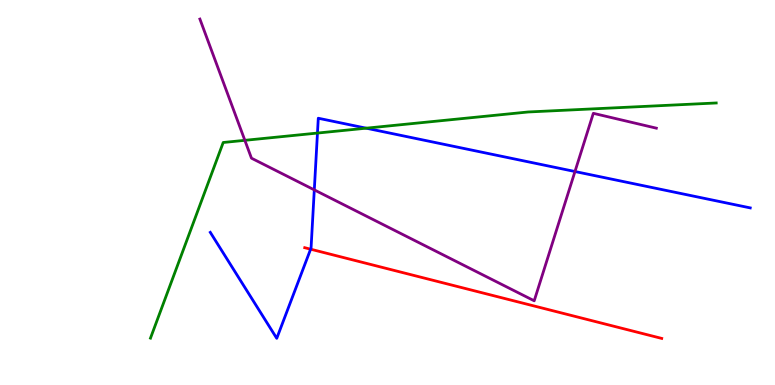[{'lines': ['blue', 'red'], 'intersections': [{'x': 4.01, 'y': 3.53}]}, {'lines': ['green', 'red'], 'intersections': []}, {'lines': ['purple', 'red'], 'intersections': []}, {'lines': ['blue', 'green'], 'intersections': [{'x': 4.1, 'y': 6.54}, {'x': 4.73, 'y': 6.67}]}, {'lines': ['blue', 'purple'], 'intersections': [{'x': 4.06, 'y': 5.07}, {'x': 7.42, 'y': 5.54}]}, {'lines': ['green', 'purple'], 'intersections': [{'x': 3.16, 'y': 6.36}]}]